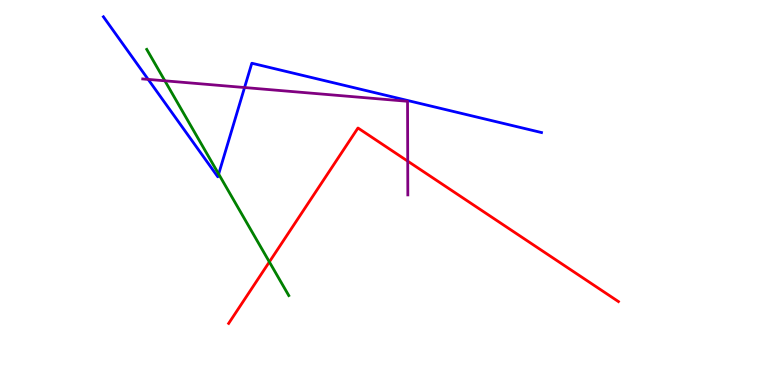[{'lines': ['blue', 'red'], 'intersections': []}, {'lines': ['green', 'red'], 'intersections': [{'x': 3.48, 'y': 3.2}]}, {'lines': ['purple', 'red'], 'intersections': [{'x': 5.26, 'y': 5.81}]}, {'lines': ['blue', 'green'], 'intersections': [{'x': 2.82, 'y': 5.48}]}, {'lines': ['blue', 'purple'], 'intersections': [{'x': 1.91, 'y': 7.94}, {'x': 3.16, 'y': 7.73}]}, {'lines': ['green', 'purple'], 'intersections': [{'x': 2.13, 'y': 7.9}]}]